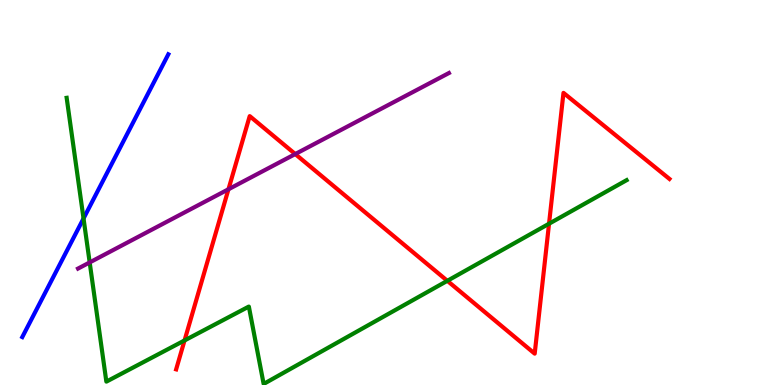[{'lines': ['blue', 'red'], 'intersections': []}, {'lines': ['green', 'red'], 'intersections': [{'x': 2.38, 'y': 1.16}, {'x': 5.77, 'y': 2.71}, {'x': 7.08, 'y': 4.19}]}, {'lines': ['purple', 'red'], 'intersections': [{'x': 2.95, 'y': 5.08}, {'x': 3.81, 'y': 6.0}]}, {'lines': ['blue', 'green'], 'intersections': [{'x': 1.08, 'y': 4.33}]}, {'lines': ['blue', 'purple'], 'intersections': []}, {'lines': ['green', 'purple'], 'intersections': [{'x': 1.16, 'y': 3.18}]}]